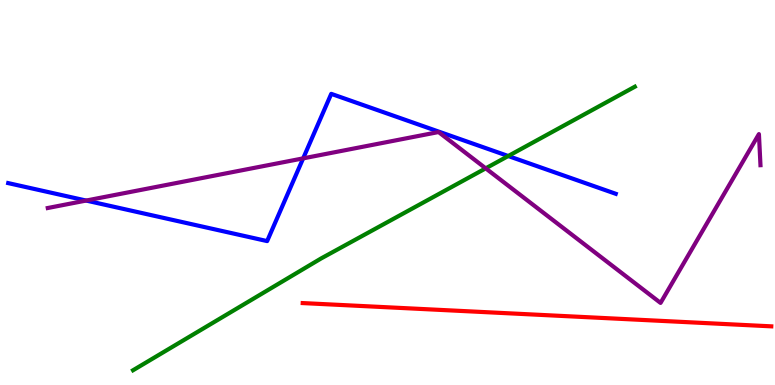[{'lines': ['blue', 'red'], 'intersections': []}, {'lines': ['green', 'red'], 'intersections': []}, {'lines': ['purple', 'red'], 'intersections': []}, {'lines': ['blue', 'green'], 'intersections': [{'x': 6.56, 'y': 5.95}]}, {'lines': ['blue', 'purple'], 'intersections': [{'x': 1.11, 'y': 4.79}, {'x': 3.91, 'y': 5.89}]}, {'lines': ['green', 'purple'], 'intersections': [{'x': 6.27, 'y': 5.63}]}]